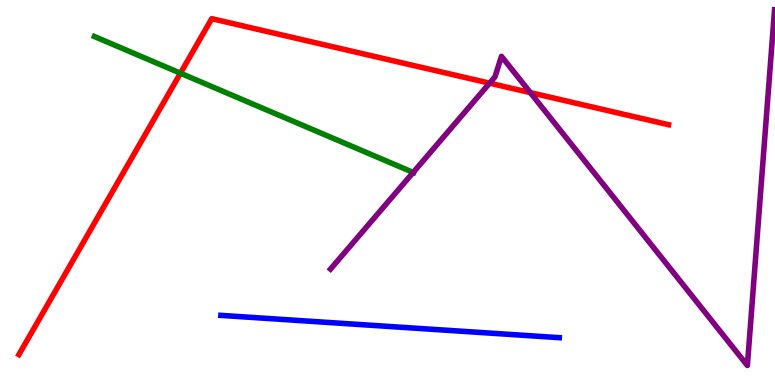[{'lines': ['blue', 'red'], 'intersections': []}, {'lines': ['green', 'red'], 'intersections': [{'x': 2.33, 'y': 8.1}]}, {'lines': ['purple', 'red'], 'intersections': [{'x': 6.32, 'y': 7.84}, {'x': 6.84, 'y': 7.59}]}, {'lines': ['blue', 'green'], 'intersections': []}, {'lines': ['blue', 'purple'], 'intersections': []}, {'lines': ['green', 'purple'], 'intersections': [{'x': 5.33, 'y': 5.52}]}]